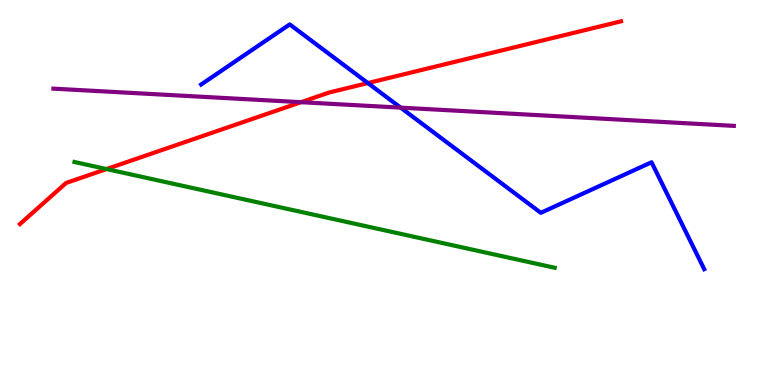[{'lines': ['blue', 'red'], 'intersections': [{'x': 4.75, 'y': 7.84}]}, {'lines': ['green', 'red'], 'intersections': [{'x': 1.37, 'y': 5.61}]}, {'lines': ['purple', 'red'], 'intersections': [{'x': 3.88, 'y': 7.35}]}, {'lines': ['blue', 'green'], 'intersections': []}, {'lines': ['blue', 'purple'], 'intersections': [{'x': 5.17, 'y': 7.2}]}, {'lines': ['green', 'purple'], 'intersections': []}]